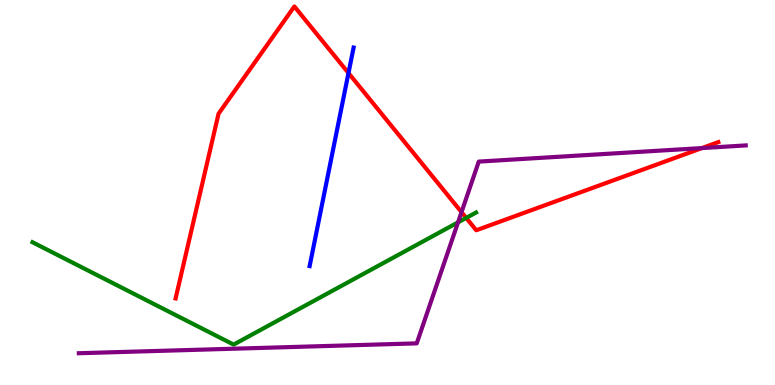[{'lines': ['blue', 'red'], 'intersections': [{'x': 4.5, 'y': 8.1}]}, {'lines': ['green', 'red'], 'intersections': [{'x': 6.02, 'y': 4.34}]}, {'lines': ['purple', 'red'], 'intersections': [{'x': 5.96, 'y': 4.49}, {'x': 9.06, 'y': 6.15}]}, {'lines': ['blue', 'green'], 'intersections': []}, {'lines': ['blue', 'purple'], 'intersections': []}, {'lines': ['green', 'purple'], 'intersections': [{'x': 5.91, 'y': 4.22}]}]